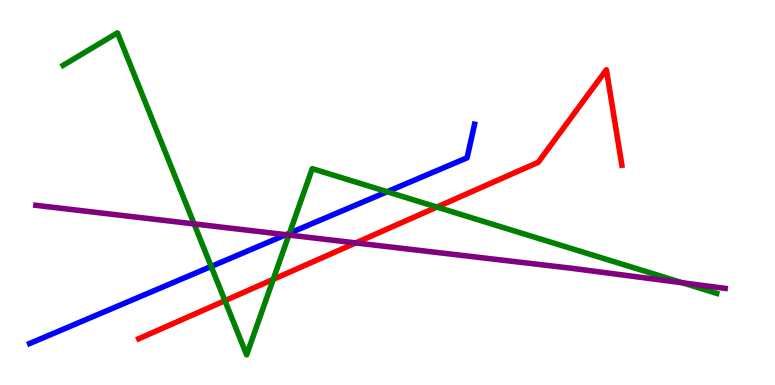[{'lines': ['blue', 'red'], 'intersections': []}, {'lines': ['green', 'red'], 'intersections': [{'x': 2.9, 'y': 2.19}, {'x': 3.53, 'y': 2.74}, {'x': 5.64, 'y': 4.62}]}, {'lines': ['purple', 'red'], 'intersections': [{'x': 4.59, 'y': 3.69}]}, {'lines': ['blue', 'green'], 'intersections': [{'x': 2.72, 'y': 3.08}, {'x': 3.74, 'y': 3.94}, {'x': 5.0, 'y': 5.02}]}, {'lines': ['blue', 'purple'], 'intersections': [{'x': 3.69, 'y': 3.9}]}, {'lines': ['green', 'purple'], 'intersections': [{'x': 2.5, 'y': 4.18}, {'x': 3.73, 'y': 3.89}, {'x': 8.81, 'y': 2.65}]}]